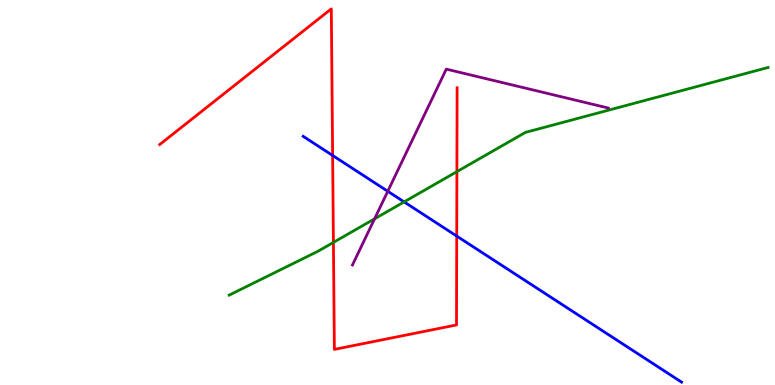[{'lines': ['blue', 'red'], 'intersections': [{'x': 4.29, 'y': 5.96}, {'x': 5.89, 'y': 3.87}]}, {'lines': ['green', 'red'], 'intersections': [{'x': 4.3, 'y': 3.7}, {'x': 5.9, 'y': 5.54}]}, {'lines': ['purple', 'red'], 'intersections': []}, {'lines': ['blue', 'green'], 'intersections': [{'x': 5.21, 'y': 4.76}]}, {'lines': ['blue', 'purple'], 'intersections': [{'x': 5.0, 'y': 5.03}]}, {'lines': ['green', 'purple'], 'intersections': [{'x': 4.83, 'y': 4.32}]}]